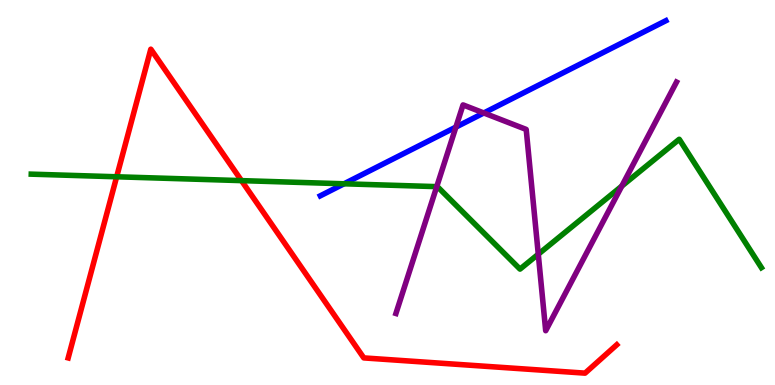[{'lines': ['blue', 'red'], 'intersections': []}, {'lines': ['green', 'red'], 'intersections': [{'x': 1.51, 'y': 5.41}, {'x': 3.12, 'y': 5.31}]}, {'lines': ['purple', 'red'], 'intersections': []}, {'lines': ['blue', 'green'], 'intersections': [{'x': 4.44, 'y': 5.23}]}, {'lines': ['blue', 'purple'], 'intersections': [{'x': 5.88, 'y': 6.7}, {'x': 6.24, 'y': 7.07}]}, {'lines': ['green', 'purple'], 'intersections': [{'x': 5.64, 'y': 5.15}, {'x': 6.95, 'y': 3.4}, {'x': 8.02, 'y': 5.17}]}]